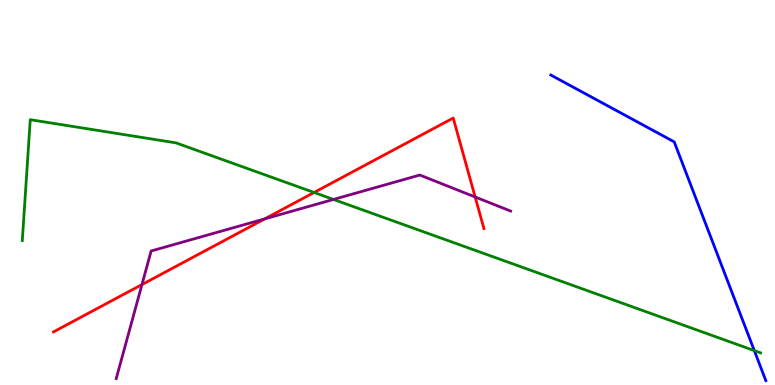[{'lines': ['blue', 'red'], 'intersections': []}, {'lines': ['green', 'red'], 'intersections': [{'x': 4.05, 'y': 5.0}]}, {'lines': ['purple', 'red'], 'intersections': [{'x': 1.83, 'y': 2.61}, {'x': 3.42, 'y': 4.31}, {'x': 6.13, 'y': 4.88}]}, {'lines': ['blue', 'green'], 'intersections': [{'x': 9.73, 'y': 0.893}]}, {'lines': ['blue', 'purple'], 'intersections': []}, {'lines': ['green', 'purple'], 'intersections': [{'x': 4.3, 'y': 4.82}]}]